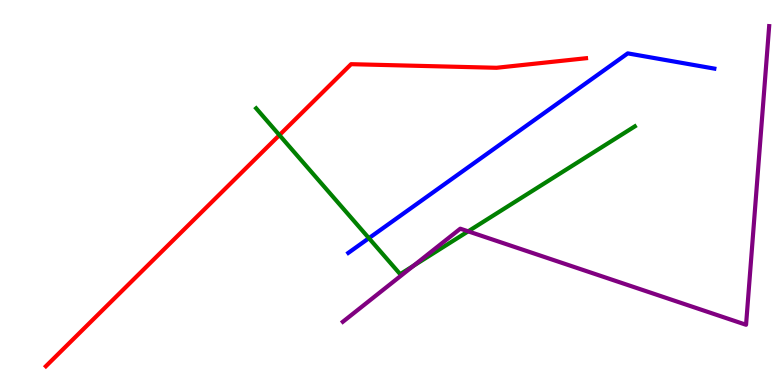[{'lines': ['blue', 'red'], 'intersections': []}, {'lines': ['green', 'red'], 'intersections': [{'x': 3.61, 'y': 6.49}]}, {'lines': ['purple', 'red'], 'intersections': []}, {'lines': ['blue', 'green'], 'intersections': [{'x': 4.76, 'y': 3.81}]}, {'lines': ['blue', 'purple'], 'intersections': []}, {'lines': ['green', 'purple'], 'intersections': [{'x': 5.34, 'y': 3.1}, {'x': 6.04, 'y': 3.99}]}]